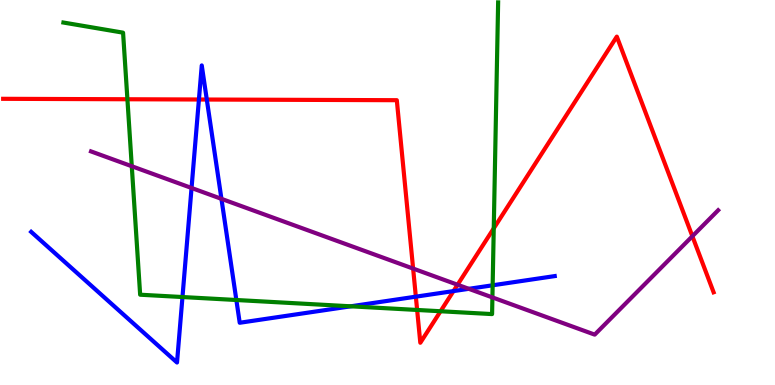[{'lines': ['blue', 'red'], 'intersections': [{'x': 2.57, 'y': 7.42}, {'x': 2.67, 'y': 7.41}, {'x': 5.37, 'y': 2.29}, {'x': 5.85, 'y': 2.44}]}, {'lines': ['green', 'red'], 'intersections': [{'x': 1.64, 'y': 7.42}, {'x': 5.38, 'y': 1.95}, {'x': 5.68, 'y': 1.92}, {'x': 6.37, 'y': 4.07}]}, {'lines': ['purple', 'red'], 'intersections': [{'x': 5.33, 'y': 3.02}, {'x': 5.9, 'y': 2.6}, {'x': 8.93, 'y': 3.86}]}, {'lines': ['blue', 'green'], 'intersections': [{'x': 2.35, 'y': 2.28}, {'x': 3.05, 'y': 2.21}, {'x': 4.53, 'y': 2.04}, {'x': 6.36, 'y': 2.59}]}, {'lines': ['blue', 'purple'], 'intersections': [{'x': 2.47, 'y': 5.12}, {'x': 2.86, 'y': 4.84}, {'x': 6.05, 'y': 2.5}]}, {'lines': ['green', 'purple'], 'intersections': [{'x': 1.7, 'y': 5.68}, {'x': 6.35, 'y': 2.27}]}]